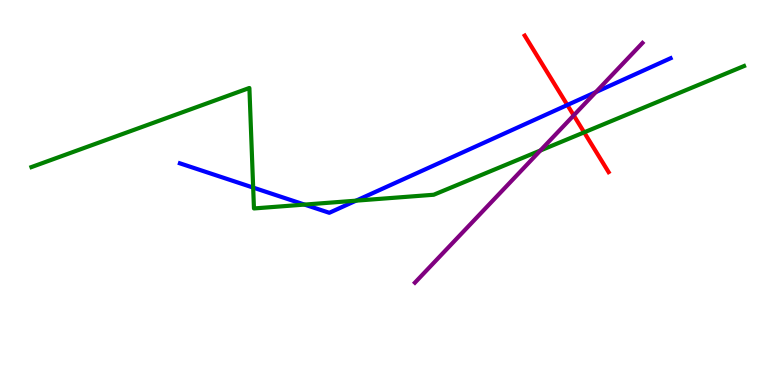[{'lines': ['blue', 'red'], 'intersections': [{'x': 7.32, 'y': 7.27}]}, {'lines': ['green', 'red'], 'intersections': [{'x': 7.54, 'y': 6.56}]}, {'lines': ['purple', 'red'], 'intersections': [{'x': 7.4, 'y': 7.0}]}, {'lines': ['blue', 'green'], 'intersections': [{'x': 3.27, 'y': 5.13}, {'x': 3.93, 'y': 4.69}, {'x': 4.59, 'y': 4.79}]}, {'lines': ['blue', 'purple'], 'intersections': [{'x': 7.69, 'y': 7.61}]}, {'lines': ['green', 'purple'], 'intersections': [{'x': 6.97, 'y': 6.09}]}]